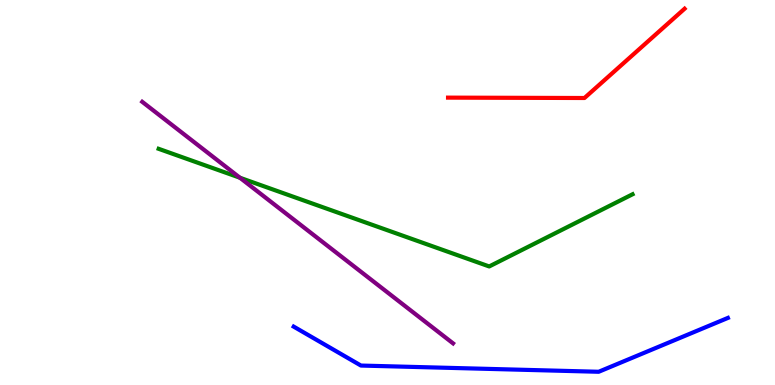[{'lines': ['blue', 'red'], 'intersections': []}, {'lines': ['green', 'red'], 'intersections': []}, {'lines': ['purple', 'red'], 'intersections': []}, {'lines': ['blue', 'green'], 'intersections': []}, {'lines': ['blue', 'purple'], 'intersections': []}, {'lines': ['green', 'purple'], 'intersections': [{'x': 3.1, 'y': 5.38}]}]